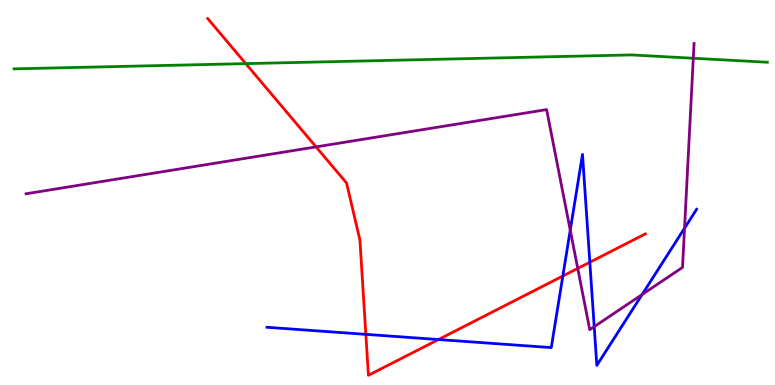[{'lines': ['blue', 'red'], 'intersections': [{'x': 4.72, 'y': 1.32}, {'x': 5.66, 'y': 1.18}, {'x': 7.26, 'y': 2.83}, {'x': 7.61, 'y': 3.19}]}, {'lines': ['green', 'red'], 'intersections': [{'x': 3.17, 'y': 8.35}]}, {'lines': ['purple', 'red'], 'intersections': [{'x': 4.08, 'y': 6.18}, {'x': 7.45, 'y': 3.03}]}, {'lines': ['blue', 'green'], 'intersections': []}, {'lines': ['blue', 'purple'], 'intersections': [{'x': 7.36, 'y': 4.02}, {'x': 7.67, 'y': 1.51}, {'x': 8.29, 'y': 2.35}, {'x': 8.83, 'y': 4.07}]}, {'lines': ['green', 'purple'], 'intersections': [{'x': 8.95, 'y': 8.49}]}]